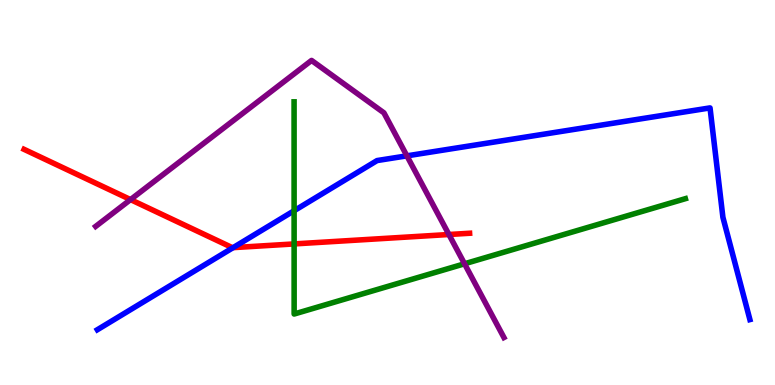[{'lines': ['blue', 'red'], 'intersections': [{'x': 3.01, 'y': 3.57}]}, {'lines': ['green', 'red'], 'intersections': [{'x': 3.8, 'y': 3.66}]}, {'lines': ['purple', 'red'], 'intersections': [{'x': 1.68, 'y': 4.82}, {'x': 5.79, 'y': 3.91}]}, {'lines': ['blue', 'green'], 'intersections': [{'x': 3.79, 'y': 4.53}]}, {'lines': ['blue', 'purple'], 'intersections': [{'x': 5.25, 'y': 5.95}]}, {'lines': ['green', 'purple'], 'intersections': [{'x': 5.99, 'y': 3.15}]}]